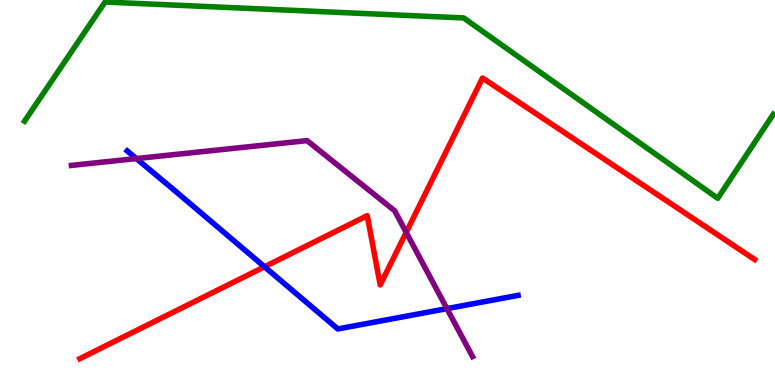[{'lines': ['blue', 'red'], 'intersections': [{'x': 3.41, 'y': 3.07}]}, {'lines': ['green', 'red'], 'intersections': []}, {'lines': ['purple', 'red'], 'intersections': [{'x': 5.24, 'y': 3.96}]}, {'lines': ['blue', 'green'], 'intersections': []}, {'lines': ['blue', 'purple'], 'intersections': [{'x': 1.76, 'y': 5.88}, {'x': 5.77, 'y': 1.98}]}, {'lines': ['green', 'purple'], 'intersections': []}]